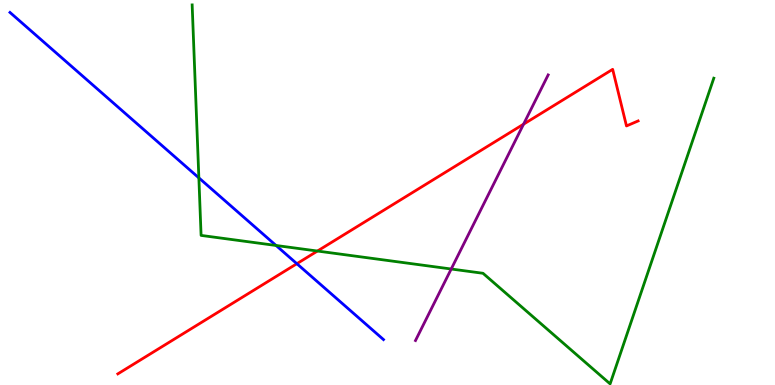[{'lines': ['blue', 'red'], 'intersections': [{'x': 3.83, 'y': 3.15}]}, {'lines': ['green', 'red'], 'intersections': [{'x': 4.1, 'y': 3.48}]}, {'lines': ['purple', 'red'], 'intersections': [{'x': 6.76, 'y': 6.77}]}, {'lines': ['blue', 'green'], 'intersections': [{'x': 2.57, 'y': 5.38}, {'x': 3.56, 'y': 3.62}]}, {'lines': ['blue', 'purple'], 'intersections': []}, {'lines': ['green', 'purple'], 'intersections': [{'x': 5.82, 'y': 3.01}]}]